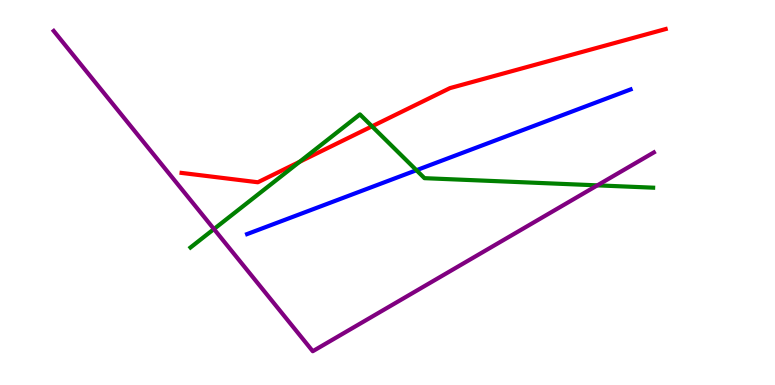[{'lines': ['blue', 'red'], 'intersections': []}, {'lines': ['green', 'red'], 'intersections': [{'x': 3.87, 'y': 5.8}, {'x': 4.8, 'y': 6.72}]}, {'lines': ['purple', 'red'], 'intersections': []}, {'lines': ['blue', 'green'], 'intersections': [{'x': 5.37, 'y': 5.58}]}, {'lines': ['blue', 'purple'], 'intersections': []}, {'lines': ['green', 'purple'], 'intersections': [{'x': 2.76, 'y': 4.05}, {'x': 7.71, 'y': 5.19}]}]